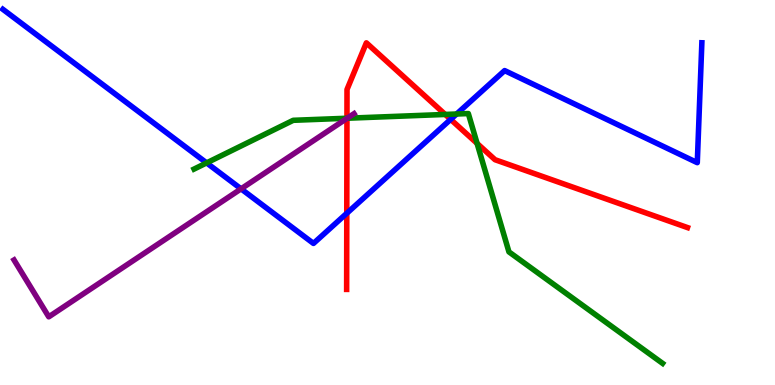[{'lines': ['blue', 'red'], 'intersections': [{'x': 4.47, 'y': 4.46}, {'x': 5.81, 'y': 6.9}]}, {'lines': ['green', 'red'], 'intersections': [{'x': 4.48, 'y': 6.93}, {'x': 5.74, 'y': 7.03}, {'x': 6.16, 'y': 6.28}]}, {'lines': ['purple', 'red'], 'intersections': [{'x': 4.48, 'y': 6.93}]}, {'lines': ['blue', 'green'], 'intersections': [{'x': 2.67, 'y': 5.77}, {'x': 5.89, 'y': 7.04}]}, {'lines': ['blue', 'purple'], 'intersections': [{'x': 3.11, 'y': 5.09}]}, {'lines': ['green', 'purple'], 'intersections': [{'x': 4.48, 'y': 6.93}]}]